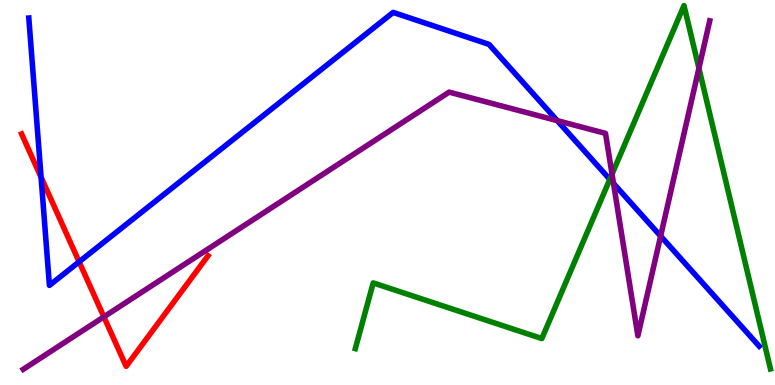[{'lines': ['blue', 'red'], 'intersections': [{'x': 0.53, 'y': 5.4}, {'x': 1.02, 'y': 3.2}]}, {'lines': ['green', 'red'], 'intersections': []}, {'lines': ['purple', 'red'], 'intersections': [{'x': 1.34, 'y': 1.77}]}, {'lines': ['blue', 'green'], 'intersections': [{'x': 7.87, 'y': 5.34}]}, {'lines': ['blue', 'purple'], 'intersections': [{'x': 7.19, 'y': 6.87}, {'x': 7.92, 'y': 5.23}, {'x': 8.52, 'y': 3.87}]}, {'lines': ['green', 'purple'], 'intersections': [{'x': 7.9, 'y': 5.48}, {'x': 9.02, 'y': 8.23}]}]